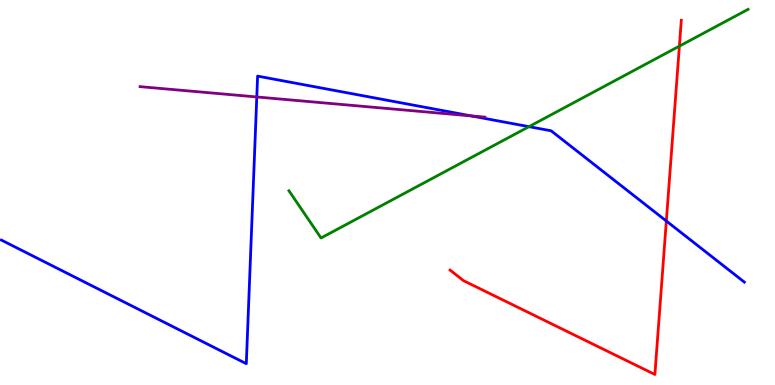[{'lines': ['blue', 'red'], 'intersections': [{'x': 8.6, 'y': 4.26}]}, {'lines': ['green', 'red'], 'intersections': [{'x': 8.77, 'y': 8.8}]}, {'lines': ['purple', 'red'], 'intersections': []}, {'lines': ['blue', 'green'], 'intersections': [{'x': 6.83, 'y': 6.71}]}, {'lines': ['blue', 'purple'], 'intersections': [{'x': 3.31, 'y': 7.48}, {'x': 6.08, 'y': 6.99}]}, {'lines': ['green', 'purple'], 'intersections': []}]